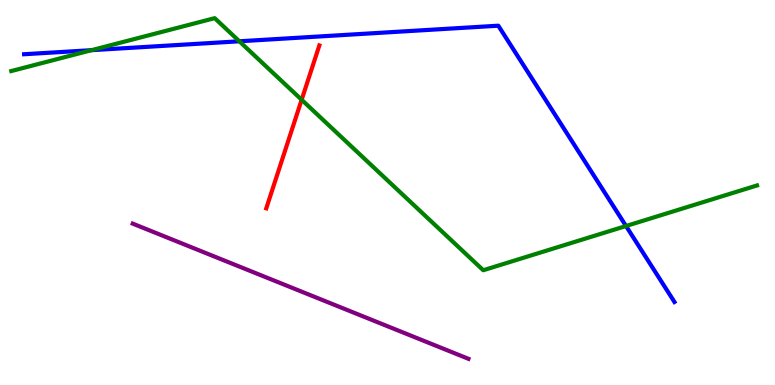[{'lines': ['blue', 'red'], 'intersections': []}, {'lines': ['green', 'red'], 'intersections': [{'x': 3.89, 'y': 7.41}]}, {'lines': ['purple', 'red'], 'intersections': []}, {'lines': ['blue', 'green'], 'intersections': [{'x': 1.18, 'y': 8.7}, {'x': 3.09, 'y': 8.93}, {'x': 8.08, 'y': 4.13}]}, {'lines': ['blue', 'purple'], 'intersections': []}, {'lines': ['green', 'purple'], 'intersections': []}]